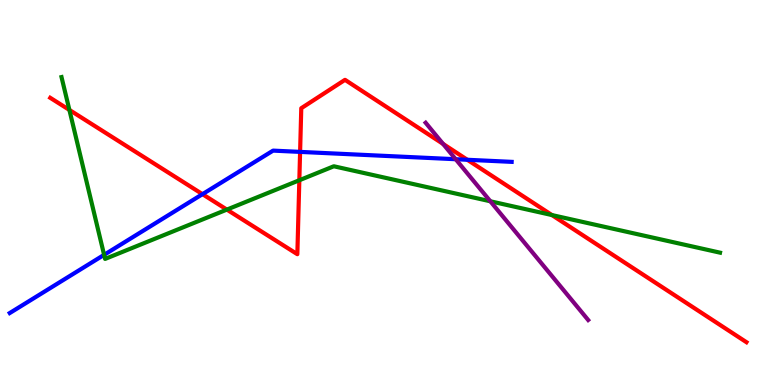[{'lines': ['blue', 'red'], 'intersections': [{'x': 2.61, 'y': 4.96}, {'x': 3.87, 'y': 6.05}, {'x': 6.03, 'y': 5.85}]}, {'lines': ['green', 'red'], 'intersections': [{'x': 0.895, 'y': 7.14}, {'x': 2.93, 'y': 4.56}, {'x': 3.86, 'y': 5.32}, {'x': 7.12, 'y': 4.41}]}, {'lines': ['purple', 'red'], 'intersections': [{'x': 5.72, 'y': 6.26}]}, {'lines': ['blue', 'green'], 'intersections': [{'x': 1.34, 'y': 3.38}]}, {'lines': ['blue', 'purple'], 'intersections': [{'x': 5.88, 'y': 5.86}]}, {'lines': ['green', 'purple'], 'intersections': [{'x': 6.33, 'y': 4.77}]}]